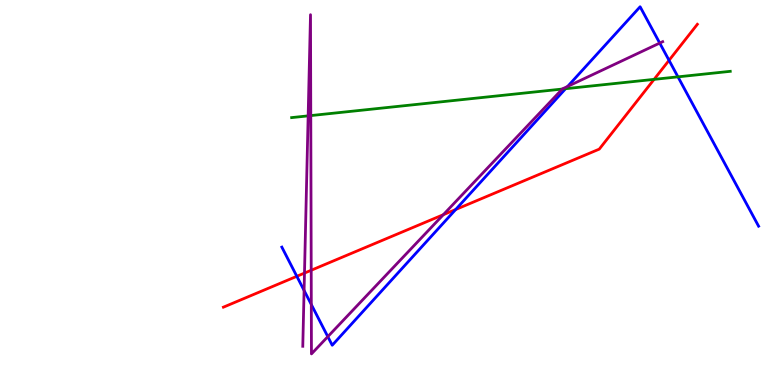[{'lines': ['blue', 'red'], 'intersections': [{'x': 3.83, 'y': 2.82}, {'x': 5.88, 'y': 4.56}, {'x': 8.63, 'y': 8.43}]}, {'lines': ['green', 'red'], 'intersections': [{'x': 8.44, 'y': 7.94}]}, {'lines': ['purple', 'red'], 'intersections': [{'x': 3.93, 'y': 2.91}, {'x': 4.02, 'y': 2.98}, {'x': 5.72, 'y': 4.42}]}, {'lines': ['blue', 'green'], 'intersections': [{'x': 7.3, 'y': 7.7}, {'x': 8.75, 'y': 8.0}]}, {'lines': ['blue', 'purple'], 'intersections': [{'x': 3.92, 'y': 2.46}, {'x': 4.02, 'y': 2.09}, {'x': 4.23, 'y': 1.26}, {'x': 7.32, 'y': 7.76}, {'x': 8.51, 'y': 8.88}]}, {'lines': ['green', 'purple'], 'intersections': [{'x': 3.98, 'y': 6.99}, {'x': 4.01, 'y': 7.0}, {'x': 7.26, 'y': 7.69}]}]